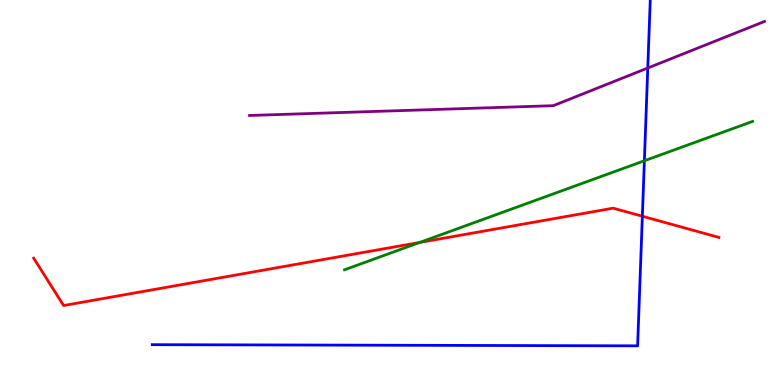[{'lines': ['blue', 'red'], 'intersections': [{'x': 8.29, 'y': 4.38}]}, {'lines': ['green', 'red'], 'intersections': [{'x': 5.42, 'y': 3.7}]}, {'lines': ['purple', 'red'], 'intersections': []}, {'lines': ['blue', 'green'], 'intersections': [{'x': 8.31, 'y': 5.82}]}, {'lines': ['blue', 'purple'], 'intersections': [{'x': 8.36, 'y': 8.23}]}, {'lines': ['green', 'purple'], 'intersections': []}]